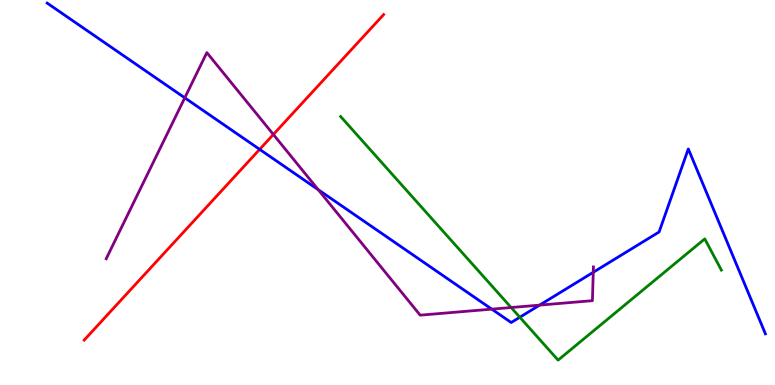[{'lines': ['blue', 'red'], 'intersections': [{'x': 3.35, 'y': 6.12}]}, {'lines': ['green', 'red'], 'intersections': []}, {'lines': ['purple', 'red'], 'intersections': [{'x': 3.53, 'y': 6.51}]}, {'lines': ['blue', 'green'], 'intersections': [{'x': 6.71, 'y': 1.76}]}, {'lines': ['blue', 'purple'], 'intersections': [{'x': 2.38, 'y': 7.46}, {'x': 4.11, 'y': 5.07}, {'x': 6.35, 'y': 1.97}, {'x': 6.96, 'y': 2.07}, {'x': 7.65, 'y': 2.93}]}, {'lines': ['green', 'purple'], 'intersections': [{'x': 6.6, 'y': 2.01}]}]